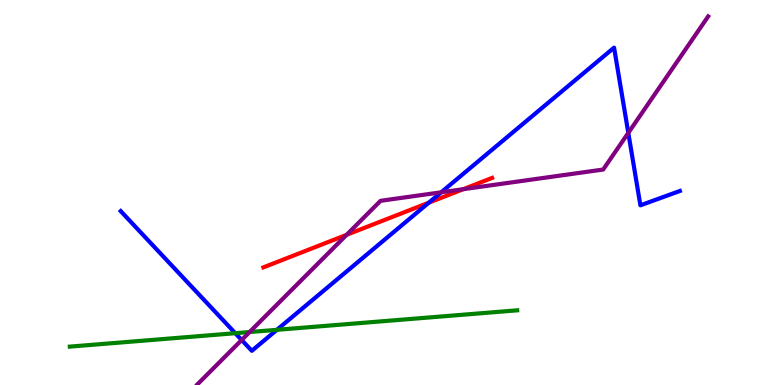[{'lines': ['blue', 'red'], 'intersections': [{'x': 5.53, 'y': 4.74}]}, {'lines': ['green', 'red'], 'intersections': []}, {'lines': ['purple', 'red'], 'intersections': [{'x': 4.47, 'y': 3.9}, {'x': 5.98, 'y': 5.09}]}, {'lines': ['blue', 'green'], 'intersections': [{'x': 3.04, 'y': 1.35}, {'x': 3.57, 'y': 1.43}]}, {'lines': ['blue', 'purple'], 'intersections': [{'x': 3.12, 'y': 1.17}, {'x': 5.69, 'y': 5.01}, {'x': 8.11, 'y': 6.55}]}, {'lines': ['green', 'purple'], 'intersections': [{'x': 3.22, 'y': 1.38}]}]